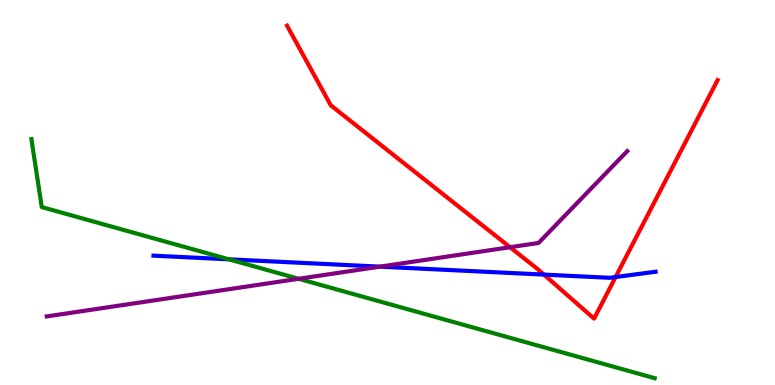[{'lines': ['blue', 'red'], 'intersections': [{'x': 7.02, 'y': 2.87}, {'x': 7.94, 'y': 2.8}]}, {'lines': ['green', 'red'], 'intersections': []}, {'lines': ['purple', 'red'], 'intersections': [{'x': 6.58, 'y': 3.58}]}, {'lines': ['blue', 'green'], 'intersections': [{'x': 2.95, 'y': 3.26}]}, {'lines': ['blue', 'purple'], 'intersections': [{'x': 4.9, 'y': 3.07}]}, {'lines': ['green', 'purple'], 'intersections': [{'x': 3.85, 'y': 2.76}]}]